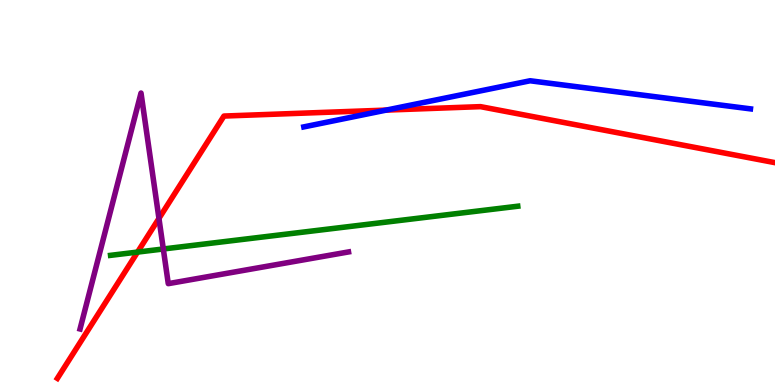[{'lines': ['blue', 'red'], 'intersections': [{'x': 4.98, 'y': 7.14}]}, {'lines': ['green', 'red'], 'intersections': [{'x': 1.77, 'y': 3.45}]}, {'lines': ['purple', 'red'], 'intersections': [{'x': 2.05, 'y': 4.33}]}, {'lines': ['blue', 'green'], 'intersections': []}, {'lines': ['blue', 'purple'], 'intersections': []}, {'lines': ['green', 'purple'], 'intersections': [{'x': 2.11, 'y': 3.53}]}]